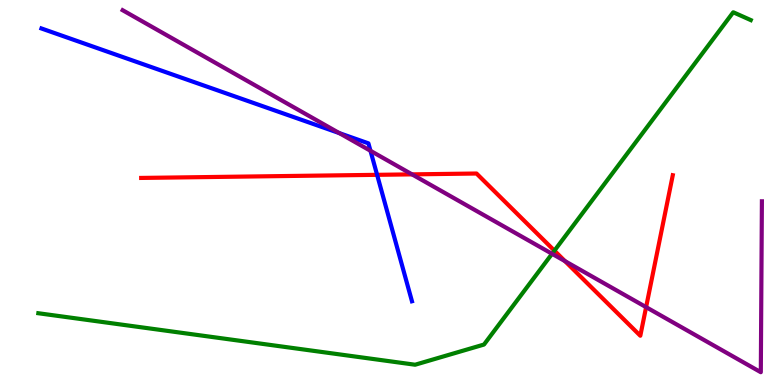[{'lines': ['blue', 'red'], 'intersections': [{'x': 4.87, 'y': 5.46}]}, {'lines': ['green', 'red'], 'intersections': [{'x': 7.15, 'y': 3.49}]}, {'lines': ['purple', 'red'], 'intersections': [{'x': 5.32, 'y': 5.47}, {'x': 7.29, 'y': 3.22}, {'x': 8.34, 'y': 2.02}]}, {'lines': ['blue', 'green'], 'intersections': []}, {'lines': ['blue', 'purple'], 'intersections': [{'x': 4.38, 'y': 6.54}, {'x': 4.78, 'y': 6.08}]}, {'lines': ['green', 'purple'], 'intersections': [{'x': 7.12, 'y': 3.41}]}]